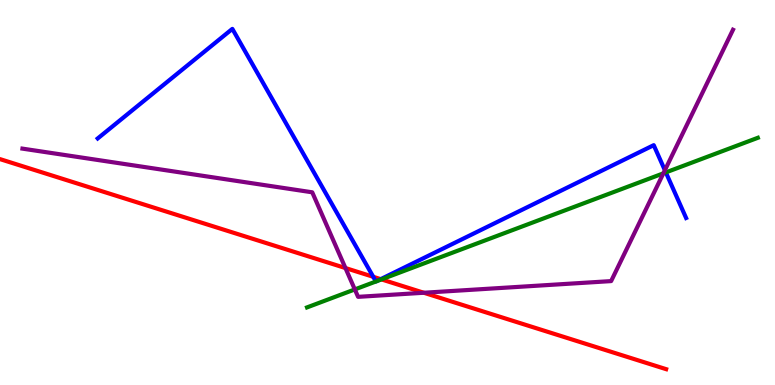[{'lines': ['blue', 'red'], 'intersections': [{'x': 4.82, 'y': 2.81}, {'x': 4.91, 'y': 2.75}]}, {'lines': ['green', 'red'], 'intersections': [{'x': 4.92, 'y': 2.74}]}, {'lines': ['purple', 'red'], 'intersections': [{'x': 4.46, 'y': 3.04}, {'x': 5.47, 'y': 2.4}]}, {'lines': ['blue', 'green'], 'intersections': [{'x': 4.85, 'y': 2.69}, {'x': 4.85, 'y': 2.69}, {'x': 8.59, 'y': 5.52}]}, {'lines': ['blue', 'purple'], 'intersections': [{'x': 8.58, 'y': 5.58}]}, {'lines': ['green', 'purple'], 'intersections': [{'x': 4.58, 'y': 2.48}, {'x': 8.56, 'y': 5.5}]}]